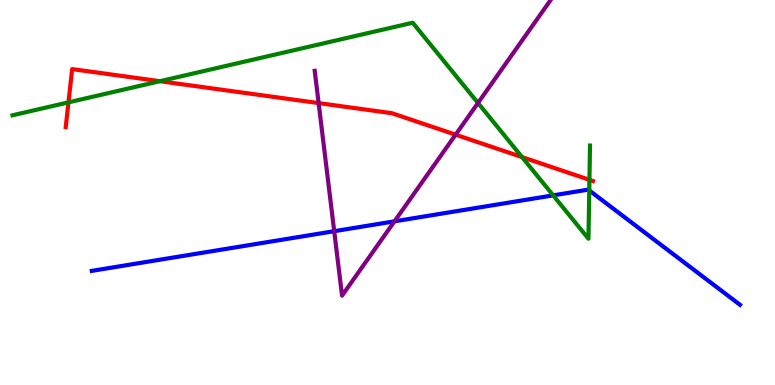[{'lines': ['blue', 'red'], 'intersections': []}, {'lines': ['green', 'red'], 'intersections': [{'x': 0.884, 'y': 7.34}, {'x': 2.06, 'y': 7.89}, {'x': 6.74, 'y': 5.92}, {'x': 7.61, 'y': 5.33}]}, {'lines': ['purple', 'red'], 'intersections': [{'x': 4.11, 'y': 7.32}, {'x': 5.88, 'y': 6.5}]}, {'lines': ['blue', 'green'], 'intersections': [{'x': 7.14, 'y': 4.93}, {'x': 7.6, 'y': 5.05}]}, {'lines': ['blue', 'purple'], 'intersections': [{'x': 4.31, 'y': 3.99}, {'x': 5.09, 'y': 4.25}]}, {'lines': ['green', 'purple'], 'intersections': [{'x': 6.17, 'y': 7.33}]}]